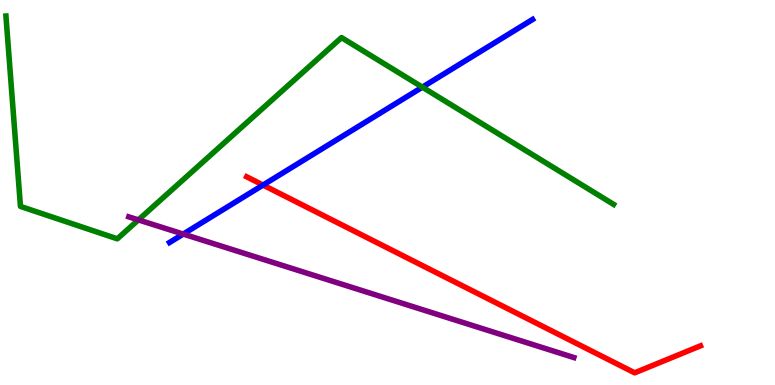[{'lines': ['blue', 'red'], 'intersections': [{'x': 3.39, 'y': 5.19}]}, {'lines': ['green', 'red'], 'intersections': []}, {'lines': ['purple', 'red'], 'intersections': []}, {'lines': ['blue', 'green'], 'intersections': [{'x': 5.45, 'y': 7.74}]}, {'lines': ['blue', 'purple'], 'intersections': [{'x': 2.36, 'y': 3.92}]}, {'lines': ['green', 'purple'], 'intersections': [{'x': 1.79, 'y': 4.29}]}]